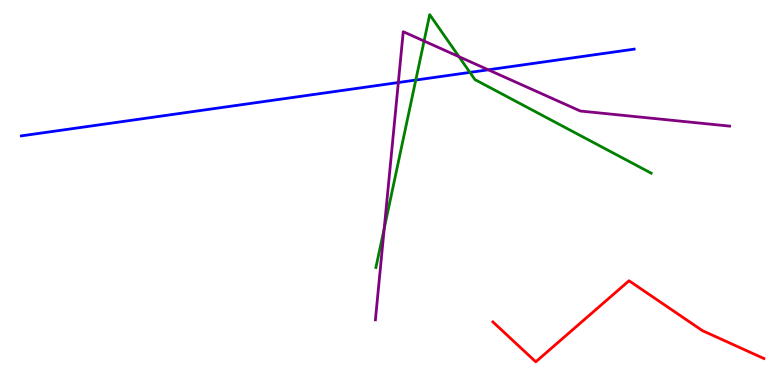[{'lines': ['blue', 'red'], 'intersections': []}, {'lines': ['green', 'red'], 'intersections': []}, {'lines': ['purple', 'red'], 'intersections': []}, {'lines': ['blue', 'green'], 'intersections': [{'x': 5.36, 'y': 7.92}, {'x': 6.06, 'y': 8.12}]}, {'lines': ['blue', 'purple'], 'intersections': [{'x': 5.14, 'y': 7.86}, {'x': 6.3, 'y': 8.19}]}, {'lines': ['green', 'purple'], 'intersections': [{'x': 4.96, 'y': 4.07}, {'x': 5.47, 'y': 8.93}, {'x': 5.92, 'y': 8.53}]}]